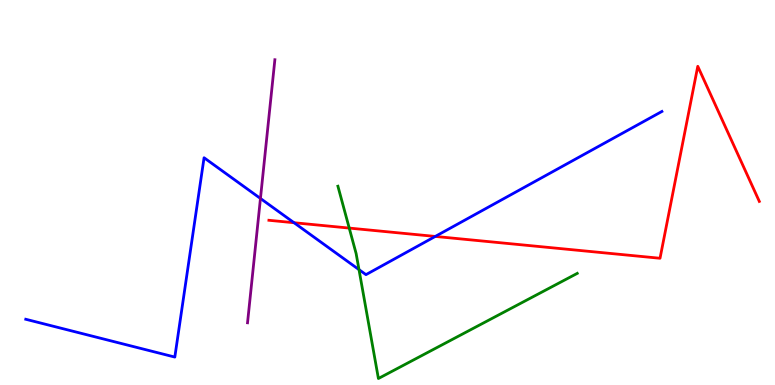[{'lines': ['blue', 'red'], 'intersections': [{'x': 3.79, 'y': 4.22}, {'x': 5.62, 'y': 3.86}]}, {'lines': ['green', 'red'], 'intersections': [{'x': 4.51, 'y': 4.08}]}, {'lines': ['purple', 'red'], 'intersections': []}, {'lines': ['blue', 'green'], 'intersections': [{'x': 4.63, 'y': 3.0}]}, {'lines': ['blue', 'purple'], 'intersections': [{'x': 3.36, 'y': 4.85}]}, {'lines': ['green', 'purple'], 'intersections': []}]